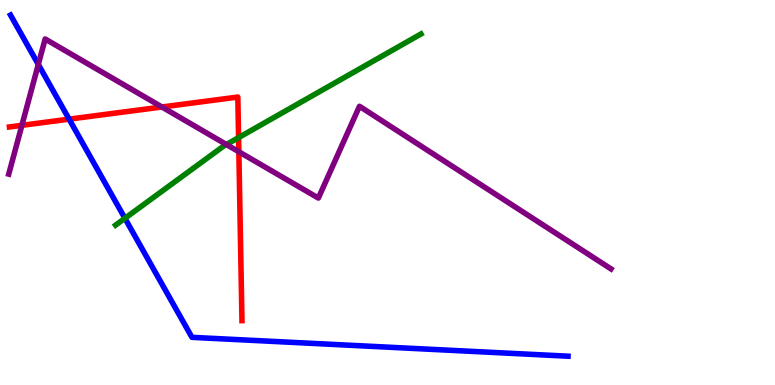[{'lines': ['blue', 'red'], 'intersections': [{'x': 0.892, 'y': 6.91}]}, {'lines': ['green', 'red'], 'intersections': [{'x': 3.08, 'y': 6.43}]}, {'lines': ['purple', 'red'], 'intersections': [{'x': 0.282, 'y': 6.74}, {'x': 2.09, 'y': 7.22}, {'x': 3.08, 'y': 6.06}]}, {'lines': ['blue', 'green'], 'intersections': [{'x': 1.61, 'y': 4.33}]}, {'lines': ['blue', 'purple'], 'intersections': [{'x': 0.494, 'y': 8.33}]}, {'lines': ['green', 'purple'], 'intersections': [{'x': 2.92, 'y': 6.25}]}]